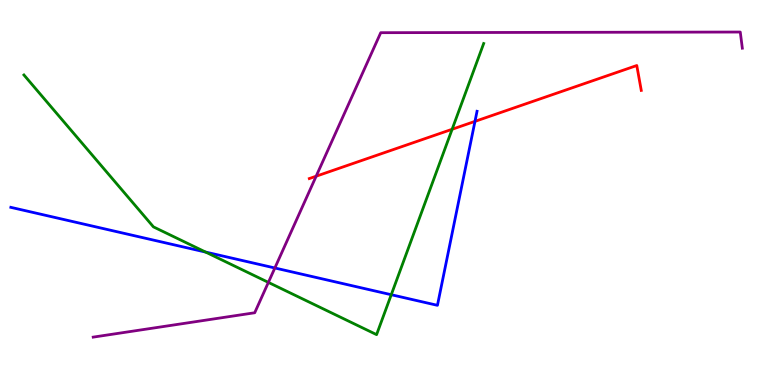[{'lines': ['blue', 'red'], 'intersections': [{'x': 6.13, 'y': 6.85}]}, {'lines': ['green', 'red'], 'intersections': [{'x': 5.83, 'y': 6.64}]}, {'lines': ['purple', 'red'], 'intersections': [{'x': 4.08, 'y': 5.42}]}, {'lines': ['blue', 'green'], 'intersections': [{'x': 2.65, 'y': 3.45}, {'x': 5.05, 'y': 2.35}]}, {'lines': ['blue', 'purple'], 'intersections': [{'x': 3.55, 'y': 3.04}]}, {'lines': ['green', 'purple'], 'intersections': [{'x': 3.46, 'y': 2.67}]}]